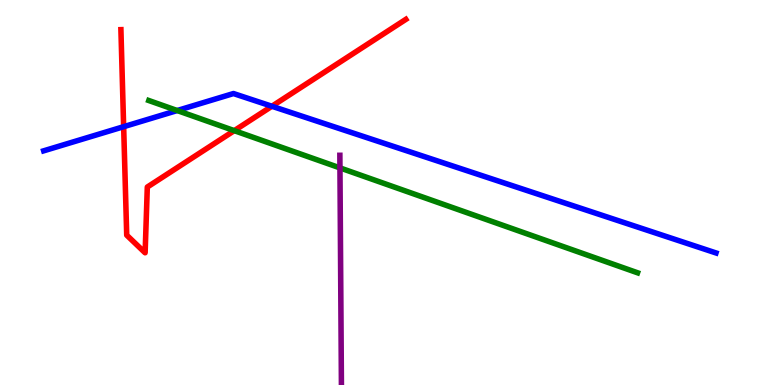[{'lines': ['blue', 'red'], 'intersections': [{'x': 1.6, 'y': 6.71}, {'x': 3.51, 'y': 7.24}]}, {'lines': ['green', 'red'], 'intersections': [{'x': 3.02, 'y': 6.61}]}, {'lines': ['purple', 'red'], 'intersections': []}, {'lines': ['blue', 'green'], 'intersections': [{'x': 2.29, 'y': 7.13}]}, {'lines': ['blue', 'purple'], 'intersections': []}, {'lines': ['green', 'purple'], 'intersections': [{'x': 4.39, 'y': 5.64}]}]